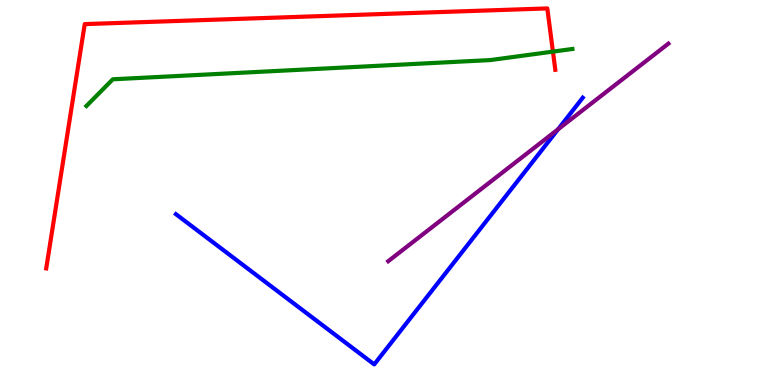[{'lines': ['blue', 'red'], 'intersections': []}, {'lines': ['green', 'red'], 'intersections': [{'x': 7.13, 'y': 8.66}]}, {'lines': ['purple', 'red'], 'intersections': []}, {'lines': ['blue', 'green'], 'intersections': []}, {'lines': ['blue', 'purple'], 'intersections': [{'x': 7.2, 'y': 6.64}]}, {'lines': ['green', 'purple'], 'intersections': []}]